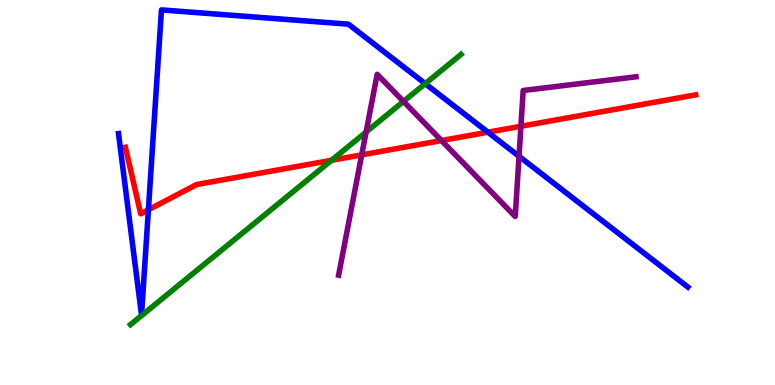[{'lines': ['blue', 'red'], 'intersections': [{'x': 1.91, 'y': 4.55}, {'x': 6.3, 'y': 6.57}]}, {'lines': ['green', 'red'], 'intersections': [{'x': 4.28, 'y': 5.84}]}, {'lines': ['purple', 'red'], 'intersections': [{'x': 4.67, 'y': 5.98}, {'x': 5.7, 'y': 6.35}, {'x': 6.72, 'y': 6.72}]}, {'lines': ['blue', 'green'], 'intersections': [{'x': 5.49, 'y': 7.83}]}, {'lines': ['blue', 'purple'], 'intersections': [{'x': 6.7, 'y': 5.94}]}, {'lines': ['green', 'purple'], 'intersections': [{'x': 4.72, 'y': 6.57}, {'x': 5.21, 'y': 7.37}]}]